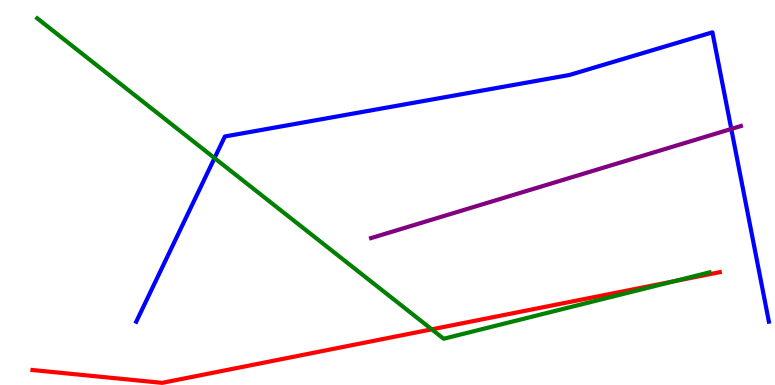[{'lines': ['blue', 'red'], 'intersections': []}, {'lines': ['green', 'red'], 'intersections': [{'x': 5.57, 'y': 1.45}, {'x': 8.7, 'y': 2.69}]}, {'lines': ['purple', 'red'], 'intersections': []}, {'lines': ['blue', 'green'], 'intersections': [{'x': 2.77, 'y': 5.89}]}, {'lines': ['blue', 'purple'], 'intersections': [{'x': 9.44, 'y': 6.65}]}, {'lines': ['green', 'purple'], 'intersections': []}]